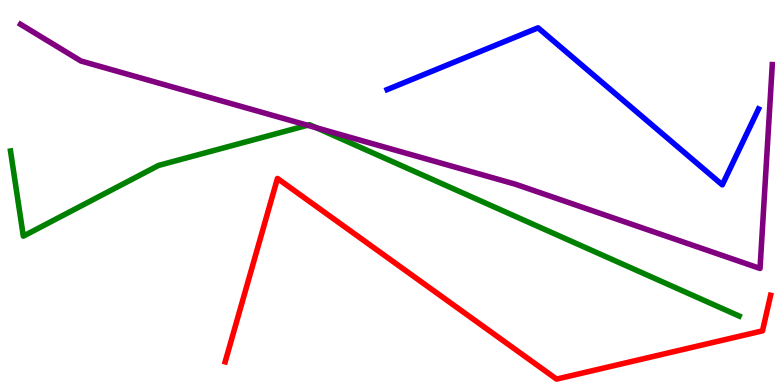[{'lines': ['blue', 'red'], 'intersections': []}, {'lines': ['green', 'red'], 'intersections': []}, {'lines': ['purple', 'red'], 'intersections': []}, {'lines': ['blue', 'green'], 'intersections': []}, {'lines': ['blue', 'purple'], 'intersections': []}, {'lines': ['green', 'purple'], 'intersections': [{'x': 3.97, 'y': 6.75}, {'x': 4.08, 'y': 6.68}]}]